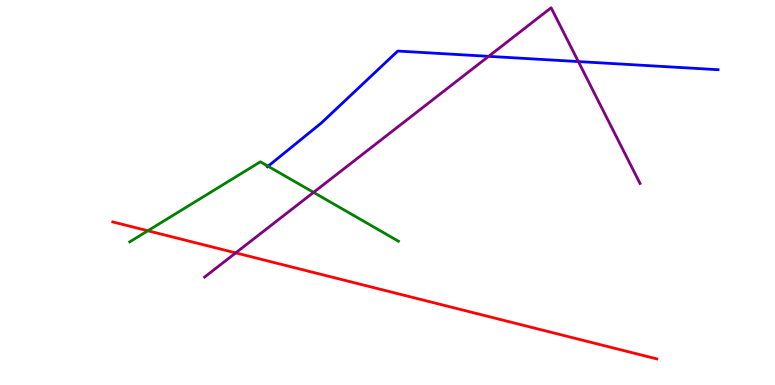[{'lines': ['blue', 'red'], 'intersections': []}, {'lines': ['green', 'red'], 'intersections': [{'x': 1.91, 'y': 4.01}]}, {'lines': ['purple', 'red'], 'intersections': [{'x': 3.04, 'y': 3.43}]}, {'lines': ['blue', 'green'], 'intersections': [{'x': 3.46, 'y': 5.68}]}, {'lines': ['blue', 'purple'], 'intersections': [{'x': 6.3, 'y': 8.54}, {'x': 7.46, 'y': 8.4}]}, {'lines': ['green', 'purple'], 'intersections': [{'x': 4.05, 'y': 5.0}]}]